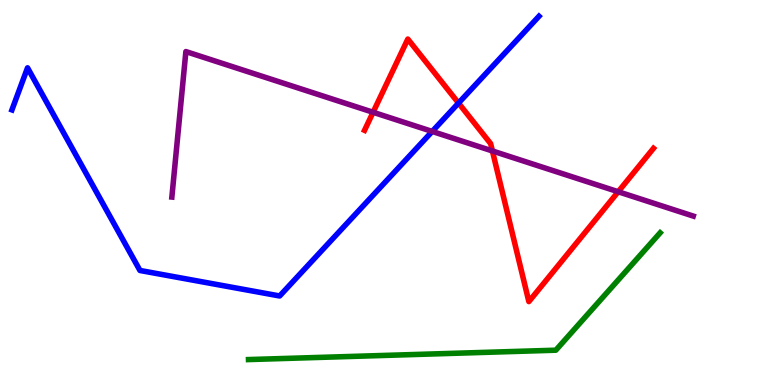[{'lines': ['blue', 'red'], 'intersections': [{'x': 5.92, 'y': 7.32}]}, {'lines': ['green', 'red'], 'intersections': []}, {'lines': ['purple', 'red'], 'intersections': [{'x': 4.81, 'y': 7.08}, {'x': 6.35, 'y': 6.08}, {'x': 7.98, 'y': 5.02}]}, {'lines': ['blue', 'green'], 'intersections': []}, {'lines': ['blue', 'purple'], 'intersections': [{'x': 5.58, 'y': 6.59}]}, {'lines': ['green', 'purple'], 'intersections': []}]